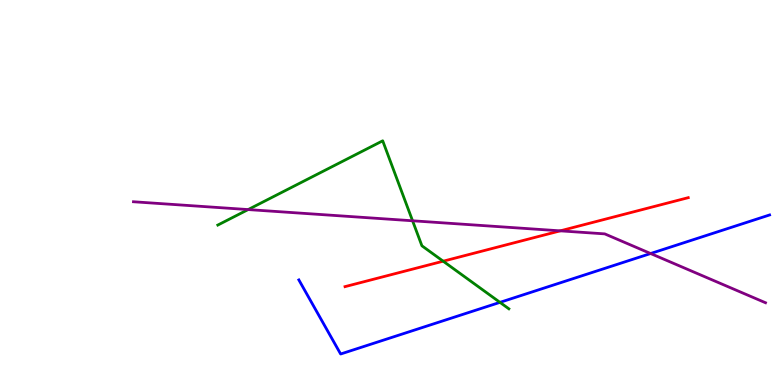[{'lines': ['blue', 'red'], 'intersections': []}, {'lines': ['green', 'red'], 'intersections': [{'x': 5.72, 'y': 3.22}]}, {'lines': ['purple', 'red'], 'intersections': [{'x': 7.23, 'y': 4.0}]}, {'lines': ['blue', 'green'], 'intersections': [{'x': 6.45, 'y': 2.15}]}, {'lines': ['blue', 'purple'], 'intersections': [{'x': 8.39, 'y': 3.41}]}, {'lines': ['green', 'purple'], 'intersections': [{'x': 3.2, 'y': 4.56}, {'x': 5.32, 'y': 4.27}]}]